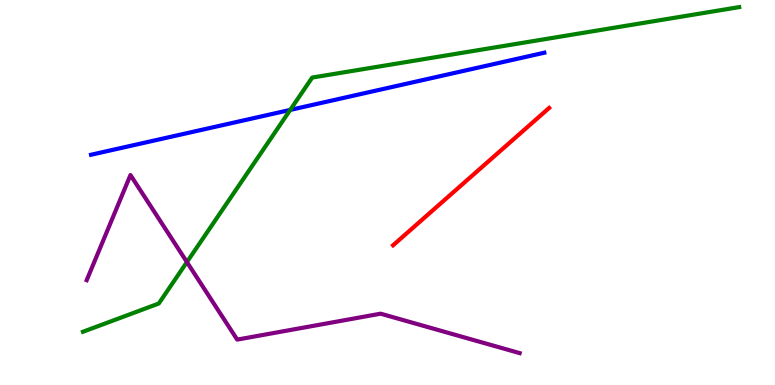[{'lines': ['blue', 'red'], 'intersections': []}, {'lines': ['green', 'red'], 'intersections': []}, {'lines': ['purple', 'red'], 'intersections': []}, {'lines': ['blue', 'green'], 'intersections': [{'x': 3.74, 'y': 7.15}]}, {'lines': ['blue', 'purple'], 'intersections': []}, {'lines': ['green', 'purple'], 'intersections': [{'x': 2.41, 'y': 3.19}]}]